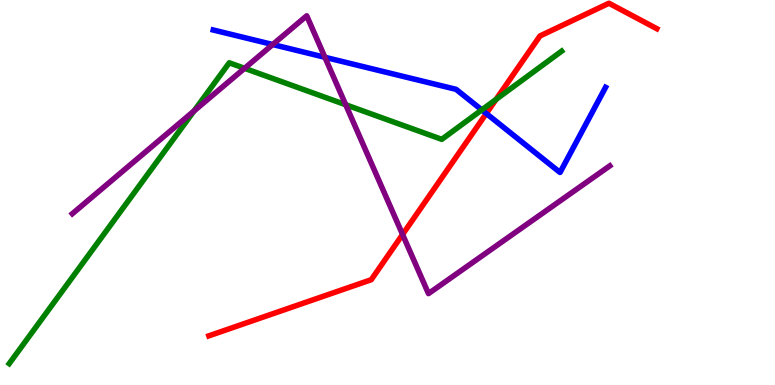[{'lines': ['blue', 'red'], 'intersections': [{'x': 6.27, 'y': 7.05}]}, {'lines': ['green', 'red'], 'intersections': [{'x': 6.4, 'y': 7.42}]}, {'lines': ['purple', 'red'], 'intersections': [{'x': 5.19, 'y': 3.91}]}, {'lines': ['blue', 'green'], 'intersections': [{'x': 6.22, 'y': 7.15}]}, {'lines': ['blue', 'purple'], 'intersections': [{'x': 3.52, 'y': 8.84}, {'x': 4.19, 'y': 8.51}]}, {'lines': ['green', 'purple'], 'intersections': [{'x': 2.5, 'y': 7.12}, {'x': 3.16, 'y': 8.23}, {'x': 4.46, 'y': 7.28}]}]